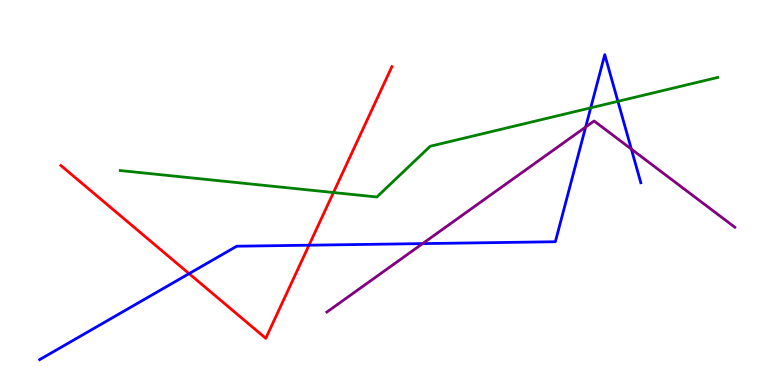[{'lines': ['blue', 'red'], 'intersections': [{'x': 2.44, 'y': 2.89}, {'x': 3.99, 'y': 3.63}]}, {'lines': ['green', 'red'], 'intersections': [{'x': 4.3, 'y': 5.0}]}, {'lines': ['purple', 'red'], 'intersections': []}, {'lines': ['blue', 'green'], 'intersections': [{'x': 7.62, 'y': 7.2}, {'x': 7.97, 'y': 7.37}]}, {'lines': ['blue', 'purple'], 'intersections': [{'x': 5.45, 'y': 3.67}, {'x': 7.56, 'y': 6.7}, {'x': 8.15, 'y': 6.13}]}, {'lines': ['green', 'purple'], 'intersections': []}]